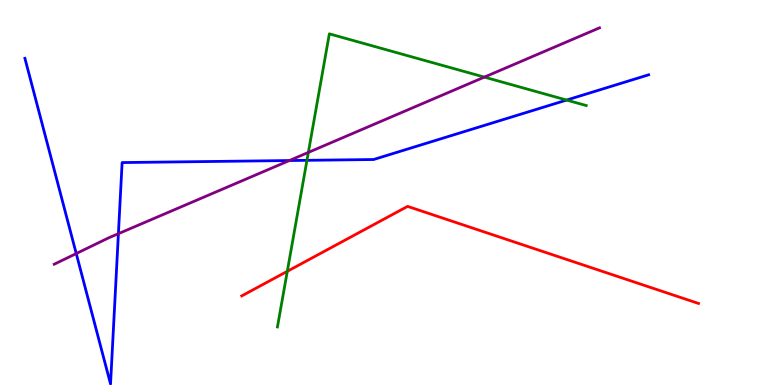[{'lines': ['blue', 'red'], 'intersections': []}, {'lines': ['green', 'red'], 'intersections': [{'x': 3.71, 'y': 2.95}]}, {'lines': ['purple', 'red'], 'intersections': []}, {'lines': ['blue', 'green'], 'intersections': [{'x': 3.96, 'y': 5.84}, {'x': 7.31, 'y': 7.4}]}, {'lines': ['blue', 'purple'], 'intersections': [{'x': 0.984, 'y': 3.41}, {'x': 1.53, 'y': 3.93}, {'x': 3.73, 'y': 5.83}]}, {'lines': ['green', 'purple'], 'intersections': [{'x': 3.98, 'y': 6.04}, {'x': 6.25, 'y': 8.0}]}]